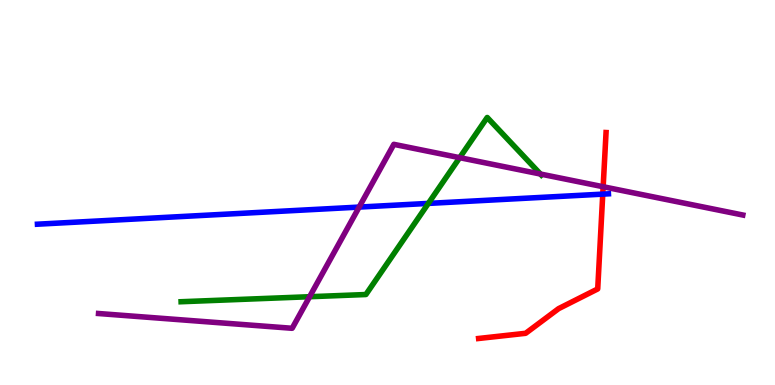[{'lines': ['blue', 'red'], 'intersections': [{'x': 7.78, 'y': 4.96}]}, {'lines': ['green', 'red'], 'intersections': []}, {'lines': ['purple', 'red'], 'intersections': [{'x': 7.78, 'y': 5.15}]}, {'lines': ['blue', 'green'], 'intersections': [{'x': 5.53, 'y': 4.72}]}, {'lines': ['blue', 'purple'], 'intersections': [{'x': 4.63, 'y': 4.62}]}, {'lines': ['green', 'purple'], 'intersections': [{'x': 3.99, 'y': 2.29}, {'x': 5.93, 'y': 5.9}, {'x': 6.97, 'y': 5.48}]}]